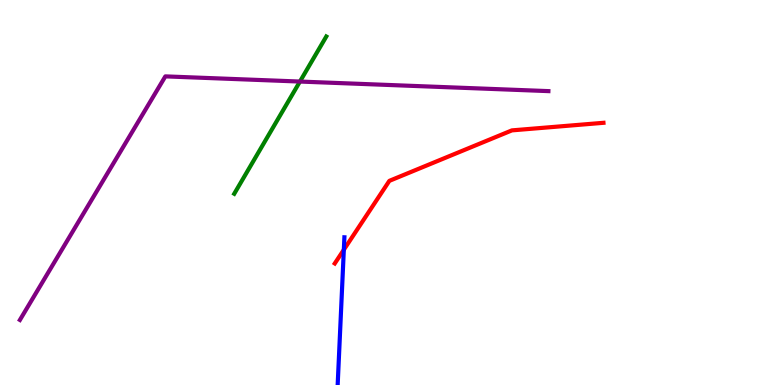[{'lines': ['blue', 'red'], 'intersections': [{'x': 4.44, 'y': 3.51}]}, {'lines': ['green', 'red'], 'intersections': []}, {'lines': ['purple', 'red'], 'intersections': []}, {'lines': ['blue', 'green'], 'intersections': []}, {'lines': ['blue', 'purple'], 'intersections': []}, {'lines': ['green', 'purple'], 'intersections': [{'x': 3.87, 'y': 7.88}]}]